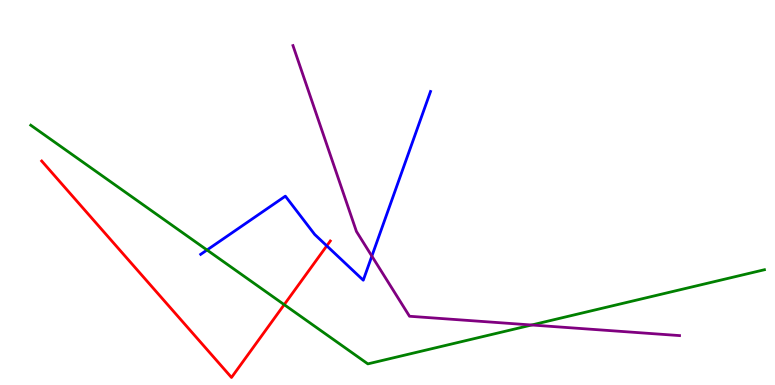[{'lines': ['blue', 'red'], 'intersections': [{'x': 4.22, 'y': 3.61}]}, {'lines': ['green', 'red'], 'intersections': [{'x': 3.67, 'y': 2.09}]}, {'lines': ['purple', 'red'], 'intersections': []}, {'lines': ['blue', 'green'], 'intersections': [{'x': 2.67, 'y': 3.51}]}, {'lines': ['blue', 'purple'], 'intersections': [{'x': 4.8, 'y': 3.35}]}, {'lines': ['green', 'purple'], 'intersections': [{'x': 6.86, 'y': 1.56}]}]